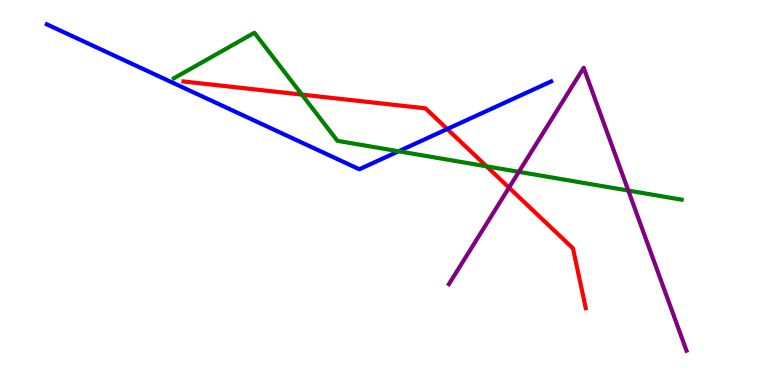[{'lines': ['blue', 'red'], 'intersections': [{'x': 5.77, 'y': 6.65}]}, {'lines': ['green', 'red'], 'intersections': [{'x': 3.9, 'y': 7.54}, {'x': 6.28, 'y': 5.68}]}, {'lines': ['purple', 'red'], 'intersections': [{'x': 6.57, 'y': 5.13}]}, {'lines': ['blue', 'green'], 'intersections': [{'x': 5.14, 'y': 6.07}]}, {'lines': ['blue', 'purple'], 'intersections': []}, {'lines': ['green', 'purple'], 'intersections': [{'x': 6.7, 'y': 5.54}, {'x': 8.11, 'y': 5.05}]}]